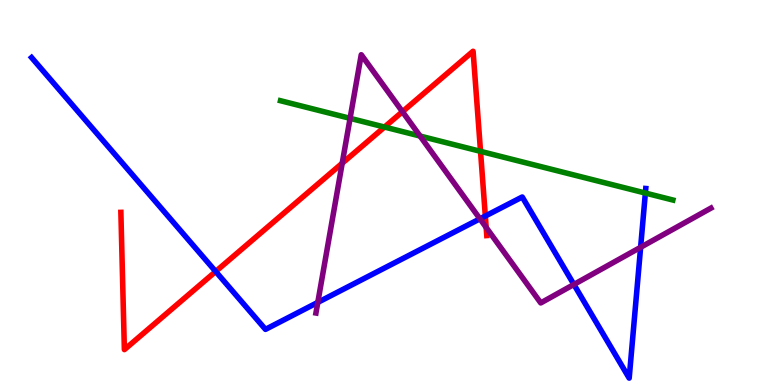[{'lines': ['blue', 'red'], 'intersections': [{'x': 2.78, 'y': 2.95}, {'x': 6.26, 'y': 4.39}]}, {'lines': ['green', 'red'], 'intersections': [{'x': 4.96, 'y': 6.7}, {'x': 6.2, 'y': 6.07}]}, {'lines': ['purple', 'red'], 'intersections': [{'x': 4.42, 'y': 5.76}, {'x': 5.19, 'y': 7.1}, {'x': 6.27, 'y': 4.09}]}, {'lines': ['blue', 'green'], 'intersections': [{'x': 8.33, 'y': 4.99}]}, {'lines': ['blue', 'purple'], 'intersections': [{'x': 4.1, 'y': 2.15}, {'x': 6.19, 'y': 4.32}, {'x': 7.41, 'y': 2.61}, {'x': 8.27, 'y': 3.58}]}, {'lines': ['green', 'purple'], 'intersections': [{'x': 4.52, 'y': 6.93}, {'x': 5.42, 'y': 6.47}]}]